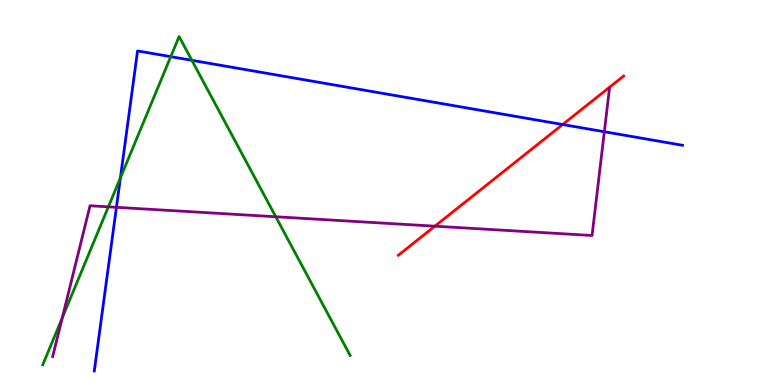[{'lines': ['blue', 'red'], 'intersections': [{'x': 7.26, 'y': 6.77}]}, {'lines': ['green', 'red'], 'intersections': []}, {'lines': ['purple', 'red'], 'intersections': [{'x': 5.61, 'y': 4.13}]}, {'lines': ['blue', 'green'], 'intersections': [{'x': 1.55, 'y': 5.38}, {'x': 2.2, 'y': 8.53}, {'x': 2.48, 'y': 8.43}]}, {'lines': ['blue', 'purple'], 'intersections': [{'x': 1.5, 'y': 4.62}, {'x': 7.8, 'y': 6.58}]}, {'lines': ['green', 'purple'], 'intersections': [{'x': 0.803, 'y': 1.74}, {'x': 1.4, 'y': 4.63}, {'x': 3.56, 'y': 4.37}]}]